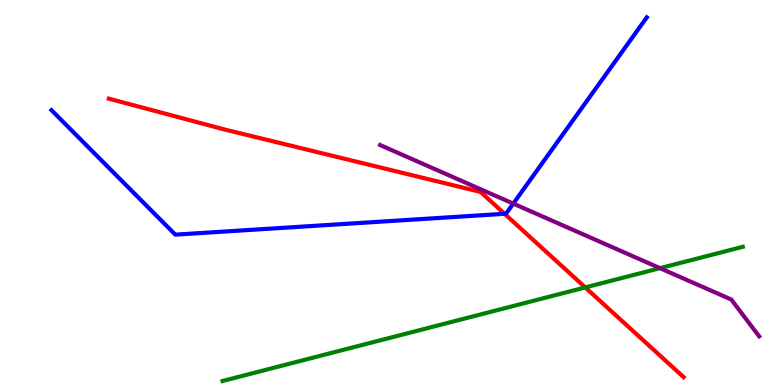[{'lines': ['blue', 'red'], 'intersections': [{'x': 6.51, 'y': 4.45}]}, {'lines': ['green', 'red'], 'intersections': [{'x': 7.55, 'y': 2.53}]}, {'lines': ['purple', 'red'], 'intersections': []}, {'lines': ['blue', 'green'], 'intersections': []}, {'lines': ['blue', 'purple'], 'intersections': [{'x': 6.62, 'y': 4.71}]}, {'lines': ['green', 'purple'], 'intersections': [{'x': 8.52, 'y': 3.03}]}]